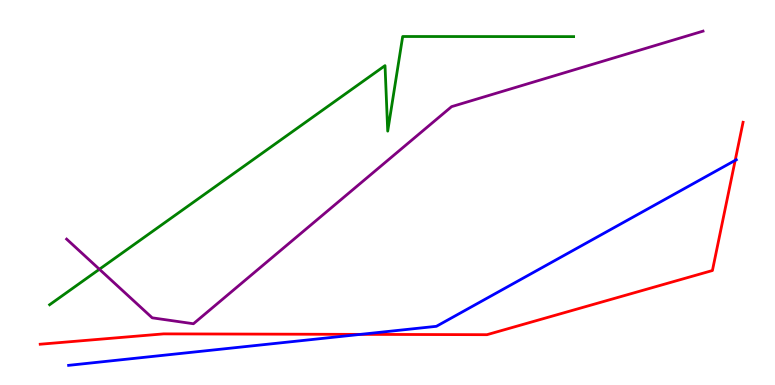[{'lines': ['blue', 'red'], 'intersections': [{'x': 4.65, 'y': 1.31}, {'x': 9.49, 'y': 5.83}]}, {'lines': ['green', 'red'], 'intersections': []}, {'lines': ['purple', 'red'], 'intersections': []}, {'lines': ['blue', 'green'], 'intersections': []}, {'lines': ['blue', 'purple'], 'intersections': []}, {'lines': ['green', 'purple'], 'intersections': [{'x': 1.28, 'y': 3.01}]}]